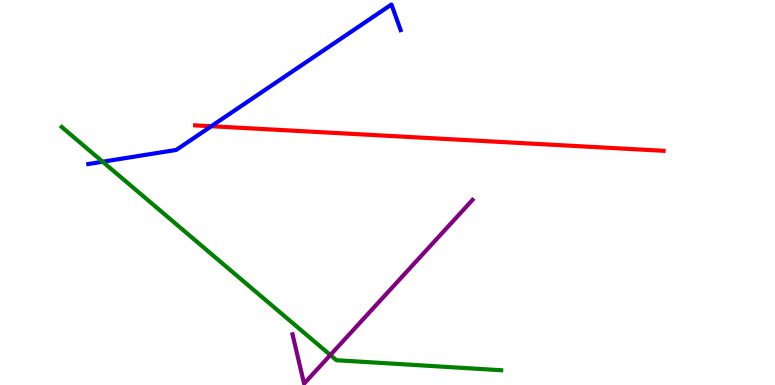[{'lines': ['blue', 'red'], 'intersections': [{'x': 2.73, 'y': 6.72}]}, {'lines': ['green', 'red'], 'intersections': []}, {'lines': ['purple', 'red'], 'intersections': []}, {'lines': ['blue', 'green'], 'intersections': [{'x': 1.32, 'y': 5.8}]}, {'lines': ['blue', 'purple'], 'intersections': []}, {'lines': ['green', 'purple'], 'intersections': [{'x': 4.26, 'y': 0.778}]}]